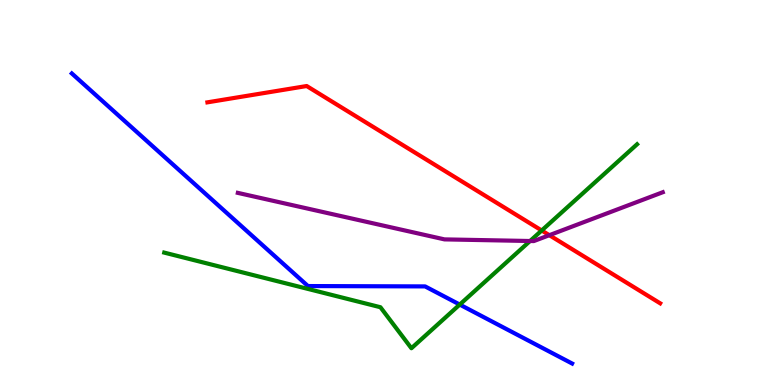[{'lines': ['blue', 'red'], 'intersections': []}, {'lines': ['green', 'red'], 'intersections': [{'x': 6.99, 'y': 4.01}]}, {'lines': ['purple', 'red'], 'intersections': [{'x': 7.09, 'y': 3.89}]}, {'lines': ['blue', 'green'], 'intersections': [{'x': 5.93, 'y': 2.09}]}, {'lines': ['blue', 'purple'], 'intersections': []}, {'lines': ['green', 'purple'], 'intersections': [{'x': 6.84, 'y': 3.74}]}]